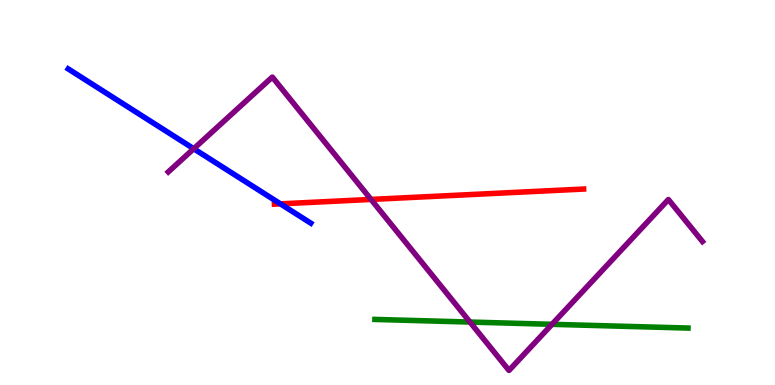[{'lines': ['blue', 'red'], 'intersections': [{'x': 3.62, 'y': 4.7}]}, {'lines': ['green', 'red'], 'intersections': []}, {'lines': ['purple', 'red'], 'intersections': [{'x': 4.79, 'y': 4.82}]}, {'lines': ['blue', 'green'], 'intersections': []}, {'lines': ['blue', 'purple'], 'intersections': [{'x': 2.5, 'y': 6.14}]}, {'lines': ['green', 'purple'], 'intersections': [{'x': 6.06, 'y': 1.64}, {'x': 7.12, 'y': 1.58}]}]